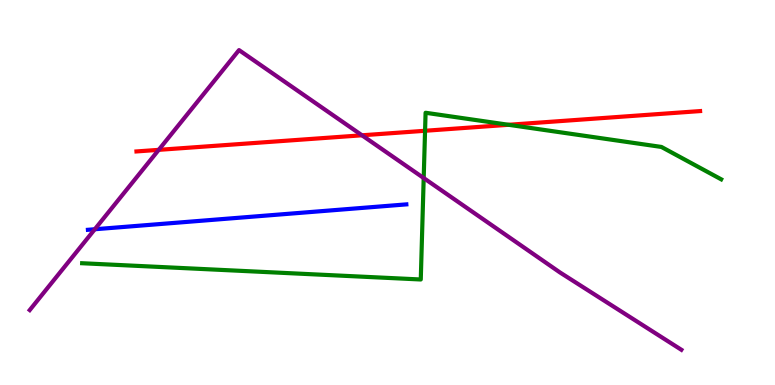[{'lines': ['blue', 'red'], 'intersections': []}, {'lines': ['green', 'red'], 'intersections': [{'x': 5.48, 'y': 6.6}, {'x': 6.56, 'y': 6.76}]}, {'lines': ['purple', 'red'], 'intersections': [{'x': 2.05, 'y': 6.11}, {'x': 4.67, 'y': 6.49}]}, {'lines': ['blue', 'green'], 'intersections': []}, {'lines': ['blue', 'purple'], 'intersections': [{'x': 1.22, 'y': 4.05}]}, {'lines': ['green', 'purple'], 'intersections': [{'x': 5.47, 'y': 5.38}]}]